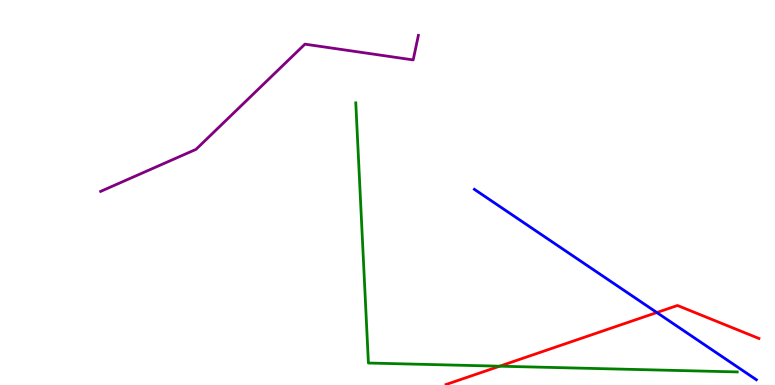[{'lines': ['blue', 'red'], 'intersections': [{'x': 8.48, 'y': 1.88}]}, {'lines': ['green', 'red'], 'intersections': [{'x': 6.45, 'y': 0.488}]}, {'lines': ['purple', 'red'], 'intersections': []}, {'lines': ['blue', 'green'], 'intersections': []}, {'lines': ['blue', 'purple'], 'intersections': []}, {'lines': ['green', 'purple'], 'intersections': []}]